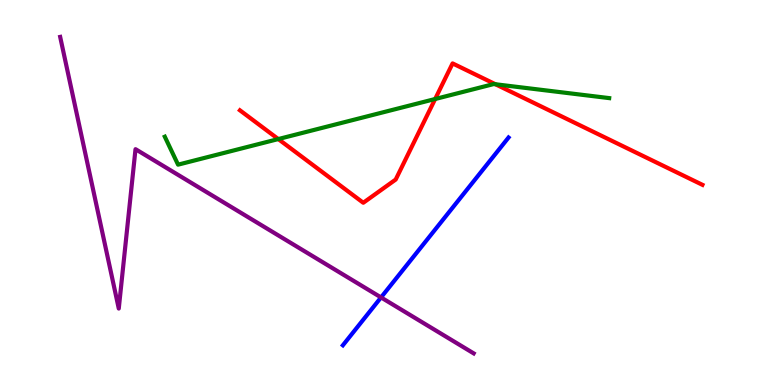[{'lines': ['blue', 'red'], 'intersections': []}, {'lines': ['green', 'red'], 'intersections': [{'x': 3.59, 'y': 6.39}, {'x': 5.61, 'y': 7.43}, {'x': 6.39, 'y': 7.81}]}, {'lines': ['purple', 'red'], 'intersections': []}, {'lines': ['blue', 'green'], 'intersections': []}, {'lines': ['blue', 'purple'], 'intersections': [{'x': 4.92, 'y': 2.27}]}, {'lines': ['green', 'purple'], 'intersections': []}]